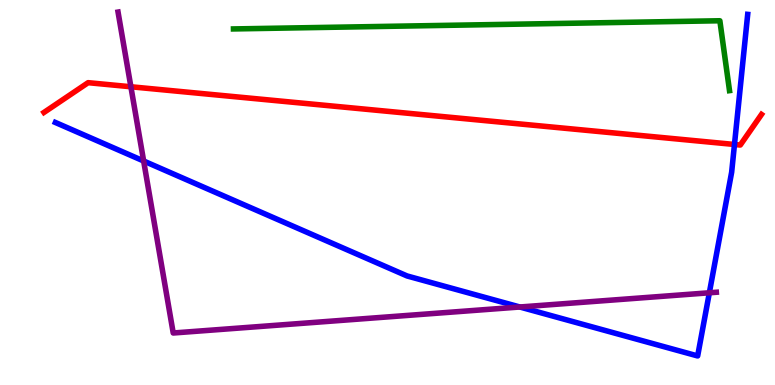[{'lines': ['blue', 'red'], 'intersections': [{'x': 9.48, 'y': 6.25}]}, {'lines': ['green', 'red'], 'intersections': []}, {'lines': ['purple', 'red'], 'intersections': [{'x': 1.69, 'y': 7.75}]}, {'lines': ['blue', 'green'], 'intersections': []}, {'lines': ['blue', 'purple'], 'intersections': [{'x': 1.85, 'y': 5.82}, {'x': 6.71, 'y': 2.03}, {'x': 9.15, 'y': 2.4}]}, {'lines': ['green', 'purple'], 'intersections': []}]